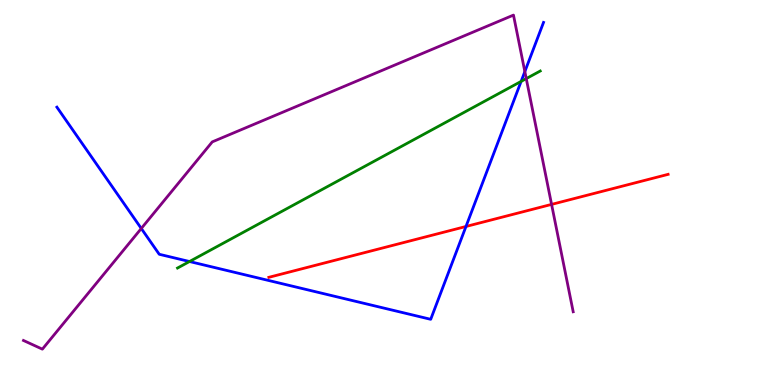[{'lines': ['blue', 'red'], 'intersections': [{'x': 6.01, 'y': 4.12}]}, {'lines': ['green', 'red'], 'intersections': []}, {'lines': ['purple', 'red'], 'intersections': [{'x': 7.12, 'y': 4.69}]}, {'lines': ['blue', 'green'], 'intersections': [{'x': 2.45, 'y': 3.21}, {'x': 6.72, 'y': 7.89}]}, {'lines': ['blue', 'purple'], 'intersections': [{'x': 1.82, 'y': 4.07}, {'x': 6.77, 'y': 8.14}]}, {'lines': ['green', 'purple'], 'intersections': [{'x': 6.79, 'y': 7.96}]}]